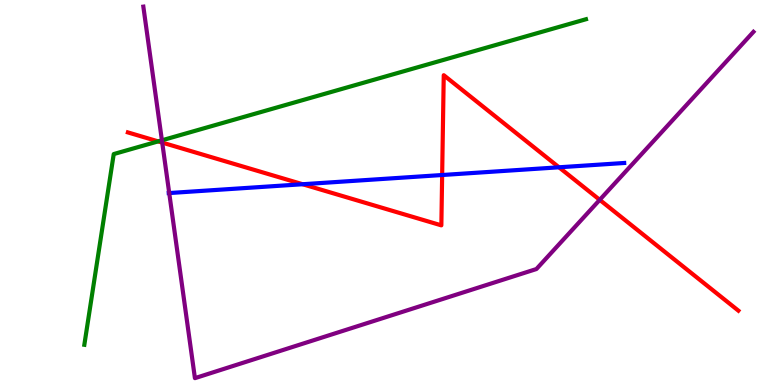[{'lines': ['blue', 'red'], 'intersections': [{'x': 3.91, 'y': 5.21}, {'x': 5.71, 'y': 5.45}, {'x': 7.21, 'y': 5.65}]}, {'lines': ['green', 'red'], 'intersections': [{'x': 2.04, 'y': 6.33}]}, {'lines': ['purple', 'red'], 'intersections': [{'x': 2.09, 'y': 6.3}, {'x': 7.74, 'y': 4.81}]}, {'lines': ['blue', 'green'], 'intersections': []}, {'lines': ['blue', 'purple'], 'intersections': [{'x': 2.18, 'y': 4.99}]}, {'lines': ['green', 'purple'], 'intersections': [{'x': 2.09, 'y': 6.36}]}]